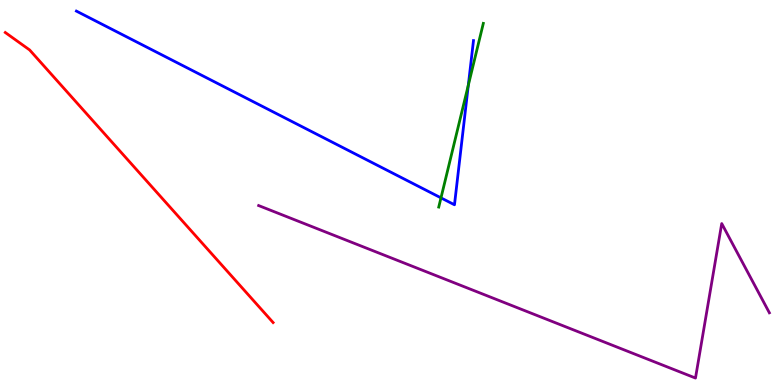[{'lines': ['blue', 'red'], 'intersections': []}, {'lines': ['green', 'red'], 'intersections': []}, {'lines': ['purple', 'red'], 'intersections': []}, {'lines': ['blue', 'green'], 'intersections': [{'x': 5.69, 'y': 4.86}, {'x': 6.04, 'y': 7.79}]}, {'lines': ['blue', 'purple'], 'intersections': []}, {'lines': ['green', 'purple'], 'intersections': []}]